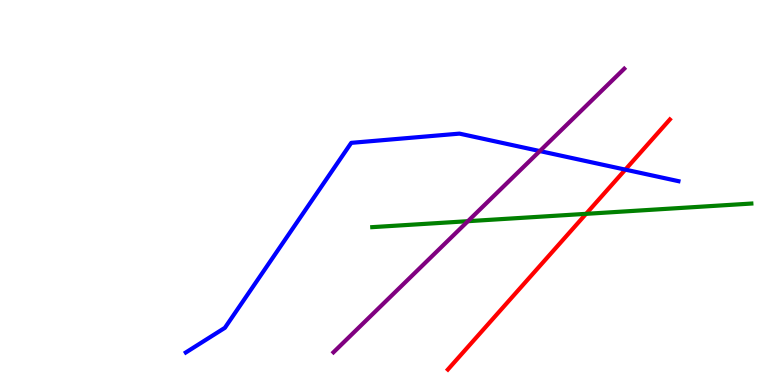[{'lines': ['blue', 'red'], 'intersections': [{'x': 8.07, 'y': 5.59}]}, {'lines': ['green', 'red'], 'intersections': [{'x': 7.56, 'y': 4.45}]}, {'lines': ['purple', 'red'], 'intersections': []}, {'lines': ['blue', 'green'], 'intersections': []}, {'lines': ['blue', 'purple'], 'intersections': [{'x': 6.97, 'y': 6.08}]}, {'lines': ['green', 'purple'], 'intersections': [{'x': 6.04, 'y': 4.25}]}]